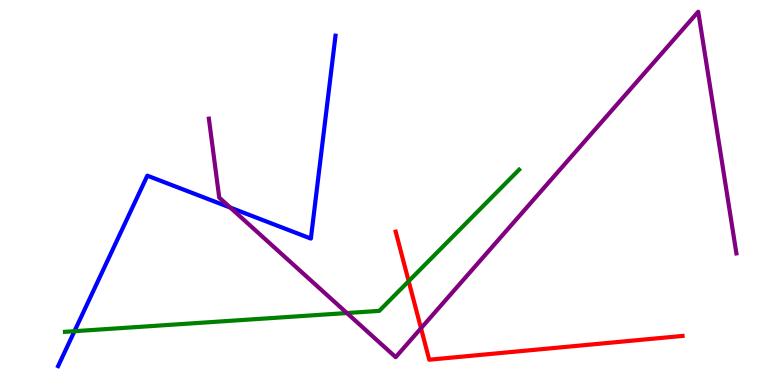[{'lines': ['blue', 'red'], 'intersections': []}, {'lines': ['green', 'red'], 'intersections': [{'x': 5.27, 'y': 2.7}]}, {'lines': ['purple', 'red'], 'intersections': [{'x': 5.43, 'y': 1.47}]}, {'lines': ['blue', 'green'], 'intersections': [{'x': 0.961, 'y': 1.4}]}, {'lines': ['blue', 'purple'], 'intersections': [{'x': 2.97, 'y': 4.61}]}, {'lines': ['green', 'purple'], 'intersections': [{'x': 4.48, 'y': 1.87}]}]